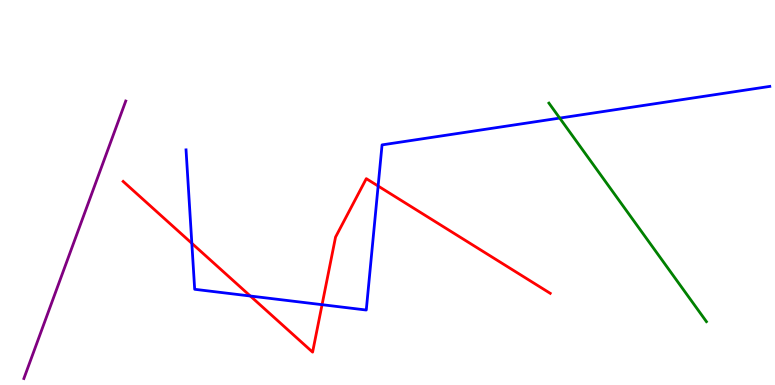[{'lines': ['blue', 'red'], 'intersections': [{'x': 2.48, 'y': 3.68}, {'x': 3.23, 'y': 2.31}, {'x': 4.16, 'y': 2.09}, {'x': 4.88, 'y': 5.17}]}, {'lines': ['green', 'red'], 'intersections': []}, {'lines': ['purple', 'red'], 'intersections': []}, {'lines': ['blue', 'green'], 'intersections': [{'x': 7.22, 'y': 6.93}]}, {'lines': ['blue', 'purple'], 'intersections': []}, {'lines': ['green', 'purple'], 'intersections': []}]